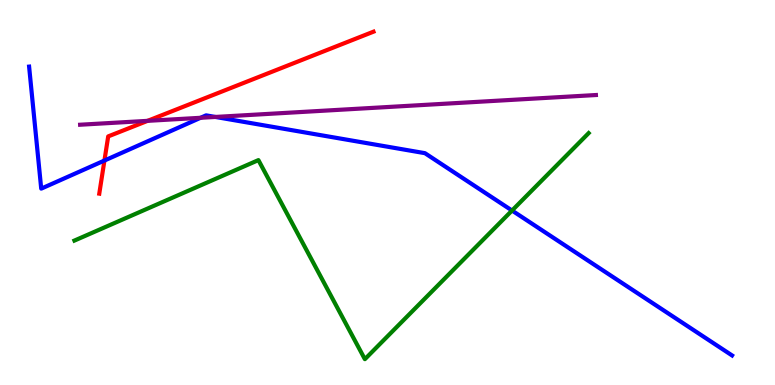[{'lines': ['blue', 'red'], 'intersections': [{'x': 1.35, 'y': 5.83}]}, {'lines': ['green', 'red'], 'intersections': []}, {'lines': ['purple', 'red'], 'intersections': [{'x': 1.9, 'y': 6.86}]}, {'lines': ['blue', 'green'], 'intersections': [{'x': 6.61, 'y': 4.53}]}, {'lines': ['blue', 'purple'], 'intersections': [{'x': 2.59, 'y': 6.94}, {'x': 2.78, 'y': 6.96}]}, {'lines': ['green', 'purple'], 'intersections': []}]